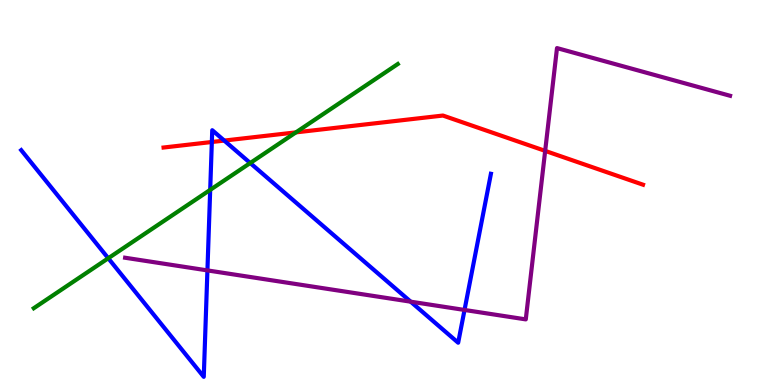[{'lines': ['blue', 'red'], 'intersections': [{'x': 2.73, 'y': 6.31}, {'x': 2.89, 'y': 6.35}]}, {'lines': ['green', 'red'], 'intersections': [{'x': 3.82, 'y': 6.56}]}, {'lines': ['purple', 'red'], 'intersections': [{'x': 7.03, 'y': 6.08}]}, {'lines': ['blue', 'green'], 'intersections': [{'x': 1.4, 'y': 3.29}, {'x': 2.71, 'y': 5.07}, {'x': 3.23, 'y': 5.77}]}, {'lines': ['blue', 'purple'], 'intersections': [{'x': 2.68, 'y': 2.98}, {'x': 5.3, 'y': 2.16}, {'x': 5.99, 'y': 1.95}]}, {'lines': ['green', 'purple'], 'intersections': []}]